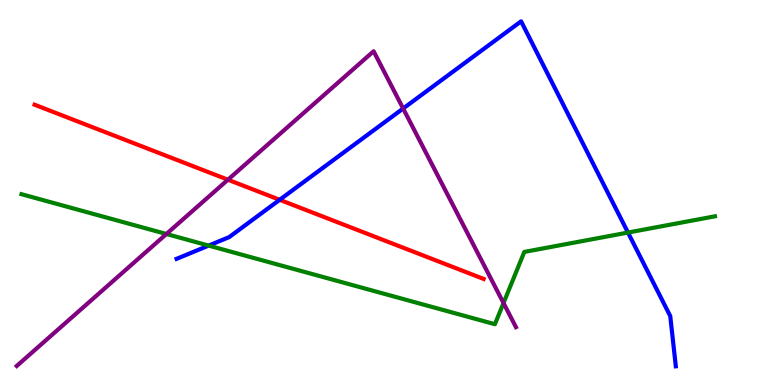[{'lines': ['blue', 'red'], 'intersections': [{'x': 3.61, 'y': 4.81}]}, {'lines': ['green', 'red'], 'intersections': []}, {'lines': ['purple', 'red'], 'intersections': [{'x': 2.94, 'y': 5.33}]}, {'lines': ['blue', 'green'], 'intersections': [{'x': 2.69, 'y': 3.62}, {'x': 8.1, 'y': 3.96}]}, {'lines': ['blue', 'purple'], 'intersections': [{'x': 5.2, 'y': 7.18}]}, {'lines': ['green', 'purple'], 'intersections': [{'x': 2.15, 'y': 3.92}, {'x': 6.5, 'y': 2.13}]}]